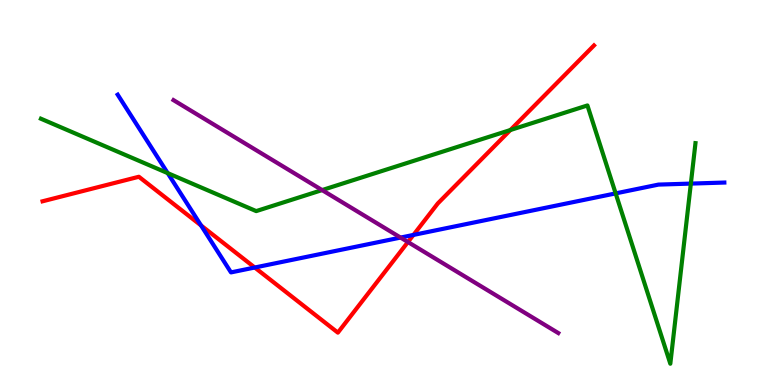[{'lines': ['blue', 'red'], 'intersections': [{'x': 2.59, 'y': 4.14}, {'x': 3.29, 'y': 3.05}, {'x': 5.33, 'y': 3.9}]}, {'lines': ['green', 'red'], 'intersections': [{'x': 6.59, 'y': 6.62}]}, {'lines': ['purple', 'red'], 'intersections': [{'x': 5.26, 'y': 3.71}]}, {'lines': ['blue', 'green'], 'intersections': [{'x': 2.16, 'y': 5.5}, {'x': 7.94, 'y': 4.98}, {'x': 8.91, 'y': 5.23}]}, {'lines': ['blue', 'purple'], 'intersections': [{'x': 5.17, 'y': 3.83}]}, {'lines': ['green', 'purple'], 'intersections': [{'x': 4.16, 'y': 5.06}]}]